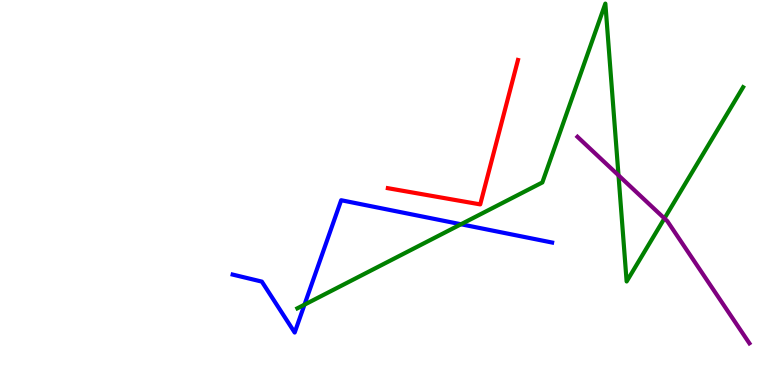[{'lines': ['blue', 'red'], 'intersections': []}, {'lines': ['green', 'red'], 'intersections': []}, {'lines': ['purple', 'red'], 'intersections': []}, {'lines': ['blue', 'green'], 'intersections': [{'x': 3.93, 'y': 2.09}, {'x': 5.95, 'y': 4.18}]}, {'lines': ['blue', 'purple'], 'intersections': []}, {'lines': ['green', 'purple'], 'intersections': [{'x': 7.98, 'y': 5.45}, {'x': 8.57, 'y': 4.33}]}]